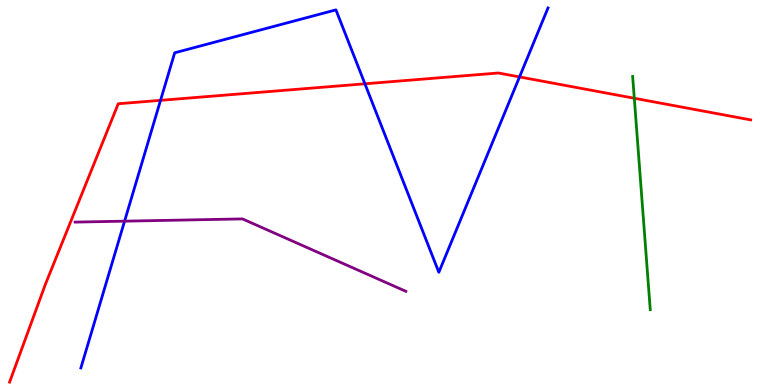[{'lines': ['blue', 'red'], 'intersections': [{'x': 2.07, 'y': 7.39}, {'x': 4.71, 'y': 7.82}, {'x': 6.7, 'y': 8.0}]}, {'lines': ['green', 'red'], 'intersections': [{'x': 8.18, 'y': 7.45}]}, {'lines': ['purple', 'red'], 'intersections': []}, {'lines': ['blue', 'green'], 'intersections': []}, {'lines': ['blue', 'purple'], 'intersections': [{'x': 1.61, 'y': 4.26}]}, {'lines': ['green', 'purple'], 'intersections': []}]